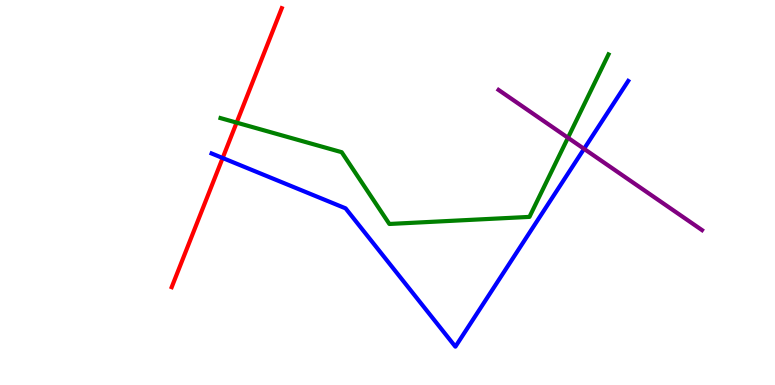[{'lines': ['blue', 'red'], 'intersections': [{'x': 2.87, 'y': 5.9}]}, {'lines': ['green', 'red'], 'intersections': [{'x': 3.05, 'y': 6.81}]}, {'lines': ['purple', 'red'], 'intersections': []}, {'lines': ['blue', 'green'], 'intersections': []}, {'lines': ['blue', 'purple'], 'intersections': [{'x': 7.54, 'y': 6.13}]}, {'lines': ['green', 'purple'], 'intersections': [{'x': 7.33, 'y': 6.42}]}]